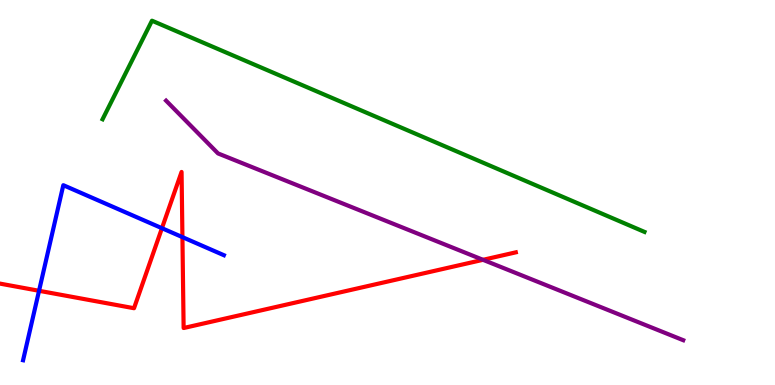[{'lines': ['blue', 'red'], 'intersections': [{'x': 0.504, 'y': 2.45}, {'x': 2.09, 'y': 4.07}, {'x': 2.35, 'y': 3.84}]}, {'lines': ['green', 'red'], 'intersections': []}, {'lines': ['purple', 'red'], 'intersections': [{'x': 6.23, 'y': 3.25}]}, {'lines': ['blue', 'green'], 'intersections': []}, {'lines': ['blue', 'purple'], 'intersections': []}, {'lines': ['green', 'purple'], 'intersections': []}]